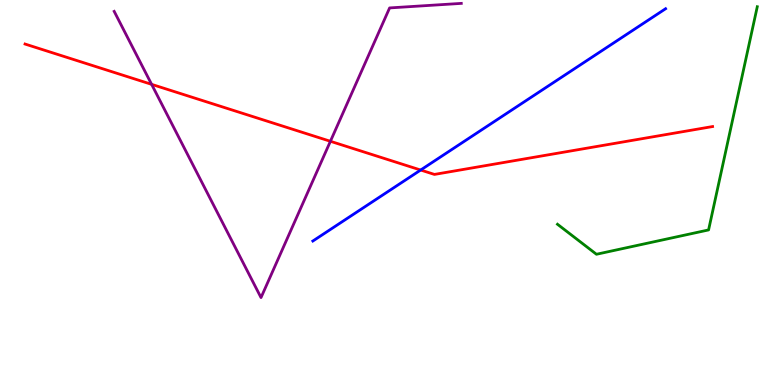[{'lines': ['blue', 'red'], 'intersections': [{'x': 5.43, 'y': 5.58}]}, {'lines': ['green', 'red'], 'intersections': []}, {'lines': ['purple', 'red'], 'intersections': [{'x': 1.96, 'y': 7.81}, {'x': 4.26, 'y': 6.33}]}, {'lines': ['blue', 'green'], 'intersections': []}, {'lines': ['blue', 'purple'], 'intersections': []}, {'lines': ['green', 'purple'], 'intersections': []}]